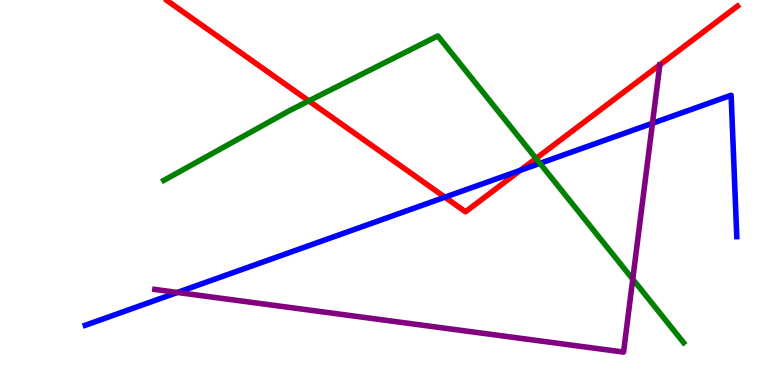[{'lines': ['blue', 'red'], 'intersections': [{'x': 5.74, 'y': 4.88}, {'x': 6.71, 'y': 5.58}]}, {'lines': ['green', 'red'], 'intersections': [{'x': 3.98, 'y': 7.38}, {'x': 6.92, 'y': 5.88}]}, {'lines': ['purple', 'red'], 'intersections': [{'x': 8.51, 'y': 8.32}]}, {'lines': ['blue', 'green'], 'intersections': [{'x': 6.97, 'y': 5.76}]}, {'lines': ['blue', 'purple'], 'intersections': [{'x': 2.29, 'y': 2.4}, {'x': 8.42, 'y': 6.8}]}, {'lines': ['green', 'purple'], 'intersections': [{'x': 8.16, 'y': 2.75}]}]